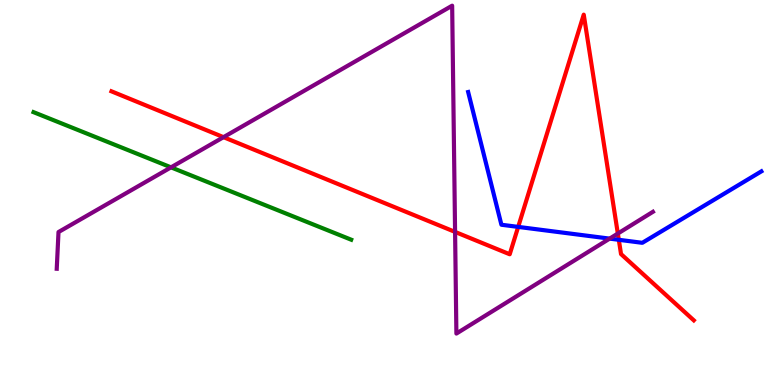[{'lines': ['blue', 'red'], 'intersections': [{'x': 6.69, 'y': 4.11}, {'x': 7.98, 'y': 3.77}]}, {'lines': ['green', 'red'], 'intersections': []}, {'lines': ['purple', 'red'], 'intersections': [{'x': 2.88, 'y': 6.44}, {'x': 5.87, 'y': 3.98}, {'x': 7.97, 'y': 3.93}]}, {'lines': ['blue', 'green'], 'intersections': []}, {'lines': ['blue', 'purple'], 'intersections': [{'x': 7.87, 'y': 3.8}]}, {'lines': ['green', 'purple'], 'intersections': [{'x': 2.21, 'y': 5.65}]}]